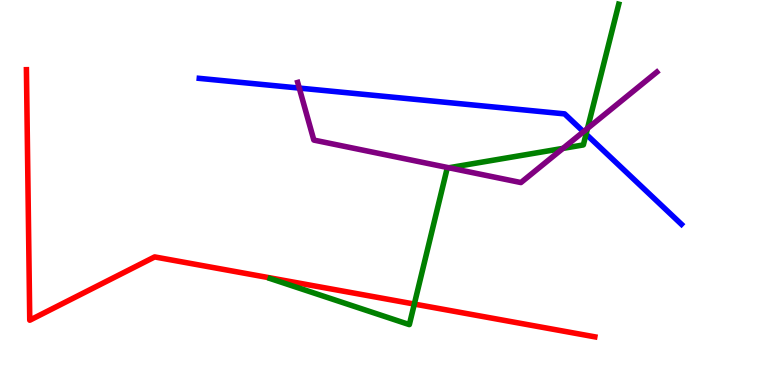[{'lines': ['blue', 'red'], 'intersections': []}, {'lines': ['green', 'red'], 'intersections': [{'x': 5.35, 'y': 2.1}]}, {'lines': ['purple', 'red'], 'intersections': []}, {'lines': ['blue', 'green'], 'intersections': [{'x': 7.56, 'y': 6.52}]}, {'lines': ['blue', 'purple'], 'intersections': [{'x': 3.86, 'y': 7.71}, {'x': 7.53, 'y': 6.58}]}, {'lines': ['green', 'purple'], 'intersections': [{'x': 5.79, 'y': 5.64}, {'x': 7.26, 'y': 6.15}, {'x': 7.58, 'y': 6.66}]}]